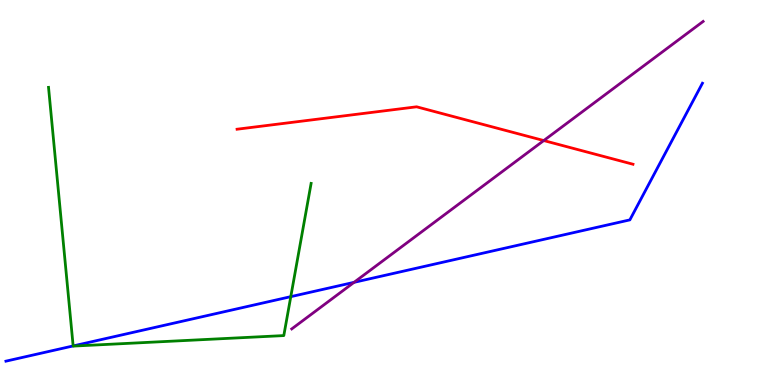[{'lines': ['blue', 'red'], 'intersections': []}, {'lines': ['green', 'red'], 'intersections': []}, {'lines': ['purple', 'red'], 'intersections': [{'x': 7.02, 'y': 6.35}]}, {'lines': ['blue', 'green'], 'intersections': [{'x': 0.944, 'y': 1.01}, {'x': 3.75, 'y': 2.29}]}, {'lines': ['blue', 'purple'], 'intersections': [{'x': 4.57, 'y': 2.67}]}, {'lines': ['green', 'purple'], 'intersections': []}]